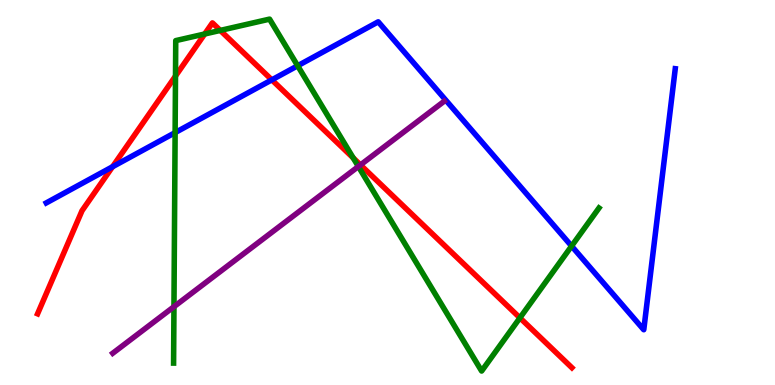[{'lines': ['blue', 'red'], 'intersections': [{'x': 1.45, 'y': 5.67}, {'x': 3.51, 'y': 7.93}]}, {'lines': ['green', 'red'], 'intersections': [{'x': 2.26, 'y': 8.02}, {'x': 2.64, 'y': 9.12}, {'x': 2.84, 'y': 9.21}, {'x': 4.56, 'y': 5.9}, {'x': 6.71, 'y': 1.74}]}, {'lines': ['purple', 'red'], 'intersections': [{'x': 4.65, 'y': 5.72}]}, {'lines': ['blue', 'green'], 'intersections': [{'x': 2.26, 'y': 6.56}, {'x': 3.84, 'y': 8.29}, {'x': 7.38, 'y': 3.61}]}, {'lines': ['blue', 'purple'], 'intersections': []}, {'lines': ['green', 'purple'], 'intersections': [{'x': 2.24, 'y': 2.03}, {'x': 4.62, 'y': 5.68}]}]